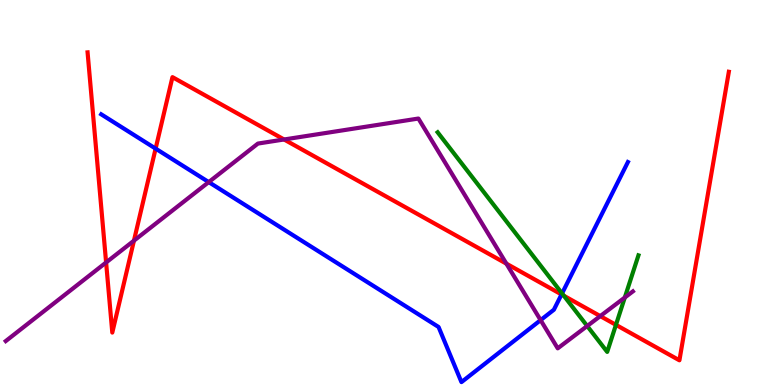[{'lines': ['blue', 'red'], 'intersections': [{'x': 2.01, 'y': 6.14}, {'x': 7.25, 'y': 2.35}]}, {'lines': ['green', 'red'], 'intersections': [{'x': 7.28, 'y': 2.32}, {'x': 7.95, 'y': 1.56}]}, {'lines': ['purple', 'red'], 'intersections': [{'x': 1.37, 'y': 3.18}, {'x': 1.73, 'y': 3.75}, {'x': 3.67, 'y': 6.38}, {'x': 6.53, 'y': 3.15}, {'x': 7.75, 'y': 1.79}]}, {'lines': ['blue', 'green'], 'intersections': [{'x': 7.25, 'y': 2.38}]}, {'lines': ['blue', 'purple'], 'intersections': [{'x': 2.69, 'y': 5.27}, {'x': 6.98, 'y': 1.69}]}, {'lines': ['green', 'purple'], 'intersections': [{'x': 7.58, 'y': 1.53}, {'x': 8.06, 'y': 2.27}]}]